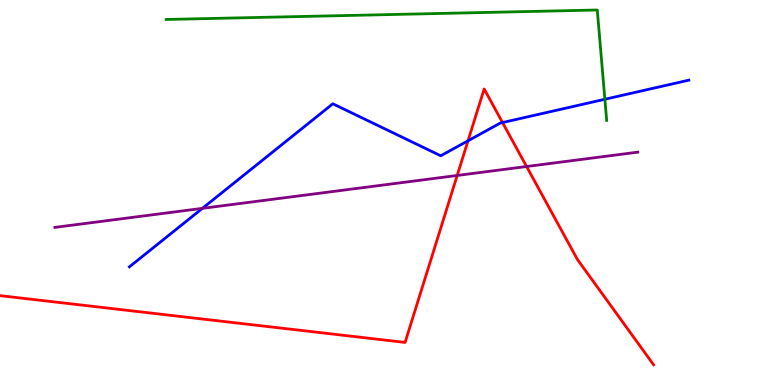[{'lines': ['blue', 'red'], 'intersections': [{'x': 6.04, 'y': 6.34}, {'x': 6.48, 'y': 6.82}]}, {'lines': ['green', 'red'], 'intersections': []}, {'lines': ['purple', 'red'], 'intersections': [{'x': 5.9, 'y': 5.44}, {'x': 6.79, 'y': 5.68}]}, {'lines': ['blue', 'green'], 'intersections': [{'x': 7.8, 'y': 7.42}]}, {'lines': ['blue', 'purple'], 'intersections': [{'x': 2.61, 'y': 4.59}]}, {'lines': ['green', 'purple'], 'intersections': []}]